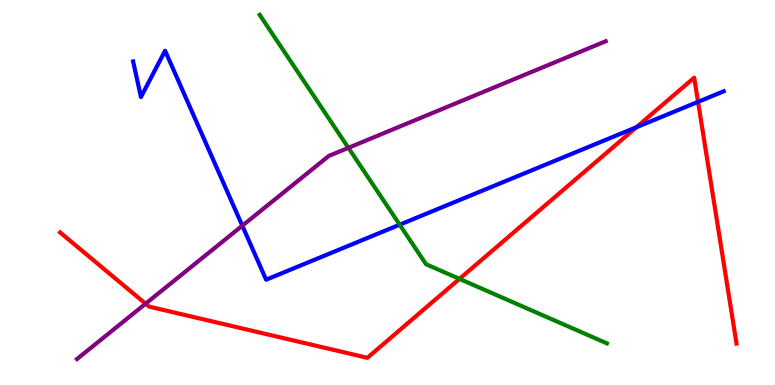[{'lines': ['blue', 'red'], 'intersections': [{'x': 8.21, 'y': 6.7}, {'x': 9.01, 'y': 7.35}]}, {'lines': ['green', 'red'], 'intersections': [{'x': 5.93, 'y': 2.76}]}, {'lines': ['purple', 'red'], 'intersections': [{'x': 1.88, 'y': 2.11}]}, {'lines': ['blue', 'green'], 'intersections': [{'x': 5.16, 'y': 4.16}]}, {'lines': ['blue', 'purple'], 'intersections': [{'x': 3.13, 'y': 4.14}]}, {'lines': ['green', 'purple'], 'intersections': [{'x': 4.5, 'y': 6.16}]}]